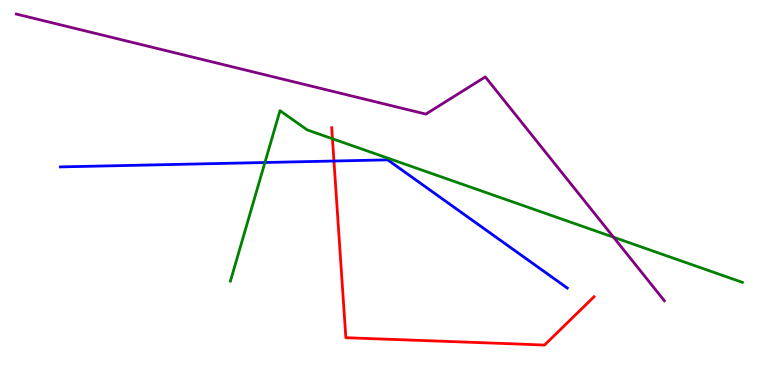[{'lines': ['blue', 'red'], 'intersections': [{'x': 4.31, 'y': 5.82}]}, {'lines': ['green', 'red'], 'intersections': [{'x': 4.29, 'y': 6.4}]}, {'lines': ['purple', 'red'], 'intersections': []}, {'lines': ['blue', 'green'], 'intersections': [{'x': 3.42, 'y': 5.78}]}, {'lines': ['blue', 'purple'], 'intersections': []}, {'lines': ['green', 'purple'], 'intersections': [{'x': 7.92, 'y': 3.84}]}]